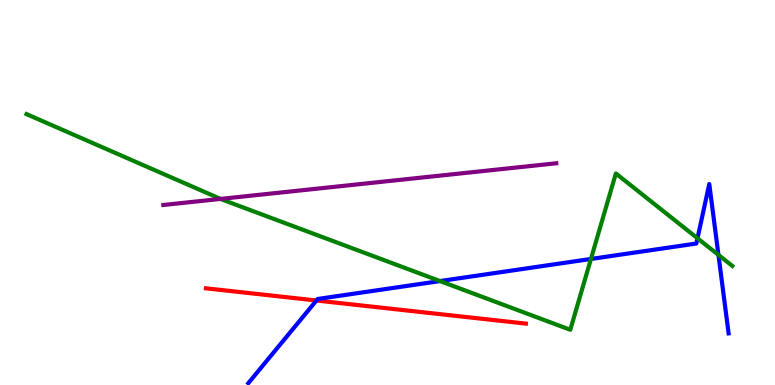[{'lines': ['blue', 'red'], 'intersections': [{'x': 4.08, 'y': 2.19}]}, {'lines': ['green', 'red'], 'intersections': []}, {'lines': ['purple', 'red'], 'intersections': []}, {'lines': ['blue', 'green'], 'intersections': [{'x': 5.68, 'y': 2.7}, {'x': 7.63, 'y': 3.27}, {'x': 9.0, 'y': 3.81}, {'x': 9.27, 'y': 3.38}]}, {'lines': ['blue', 'purple'], 'intersections': []}, {'lines': ['green', 'purple'], 'intersections': [{'x': 2.85, 'y': 4.83}]}]